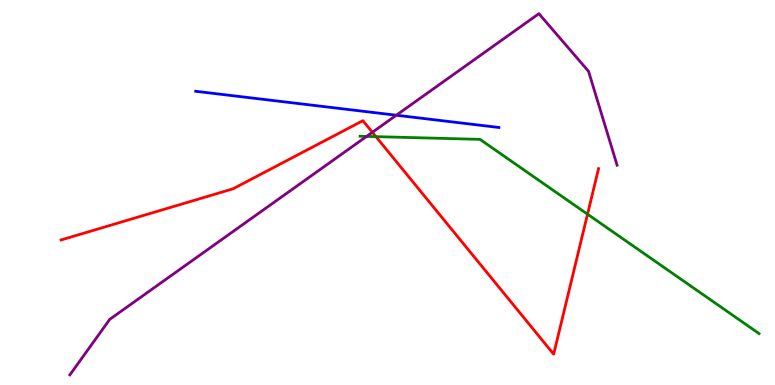[{'lines': ['blue', 'red'], 'intersections': []}, {'lines': ['green', 'red'], 'intersections': [{'x': 4.85, 'y': 6.45}, {'x': 7.58, 'y': 4.44}]}, {'lines': ['purple', 'red'], 'intersections': [{'x': 4.8, 'y': 6.56}]}, {'lines': ['blue', 'green'], 'intersections': []}, {'lines': ['blue', 'purple'], 'intersections': [{'x': 5.11, 'y': 7.01}]}, {'lines': ['green', 'purple'], 'intersections': [{'x': 4.73, 'y': 6.46}]}]